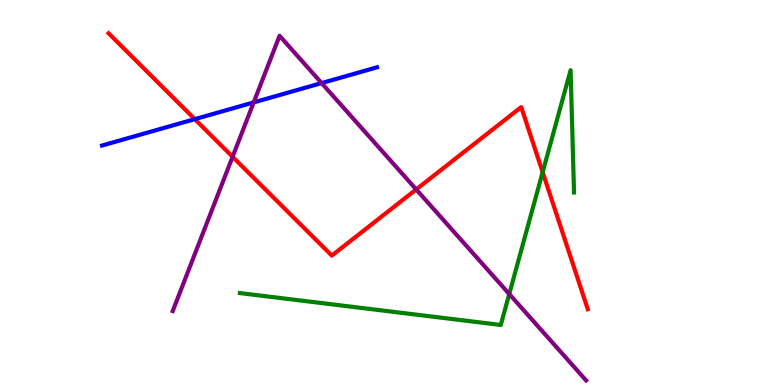[{'lines': ['blue', 'red'], 'intersections': [{'x': 2.51, 'y': 6.91}]}, {'lines': ['green', 'red'], 'intersections': [{'x': 7.0, 'y': 5.53}]}, {'lines': ['purple', 'red'], 'intersections': [{'x': 3.0, 'y': 5.93}, {'x': 5.37, 'y': 5.08}]}, {'lines': ['blue', 'green'], 'intersections': []}, {'lines': ['blue', 'purple'], 'intersections': [{'x': 3.27, 'y': 7.34}, {'x': 4.15, 'y': 7.84}]}, {'lines': ['green', 'purple'], 'intersections': [{'x': 6.57, 'y': 2.36}]}]